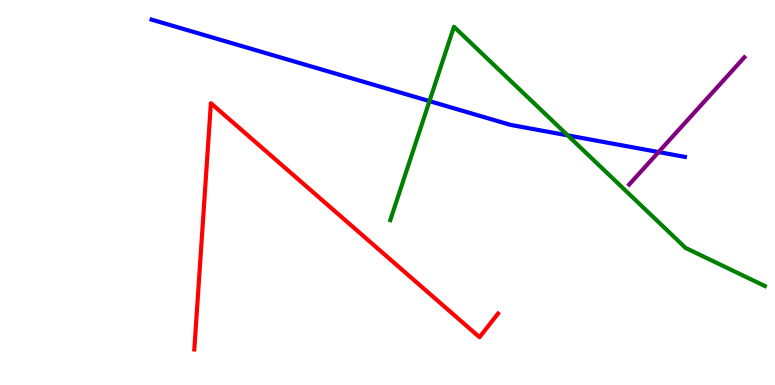[{'lines': ['blue', 'red'], 'intersections': []}, {'lines': ['green', 'red'], 'intersections': []}, {'lines': ['purple', 'red'], 'intersections': []}, {'lines': ['blue', 'green'], 'intersections': [{'x': 5.54, 'y': 7.37}, {'x': 7.33, 'y': 6.48}]}, {'lines': ['blue', 'purple'], 'intersections': [{'x': 8.5, 'y': 6.05}]}, {'lines': ['green', 'purple'], 'intersections': []}]